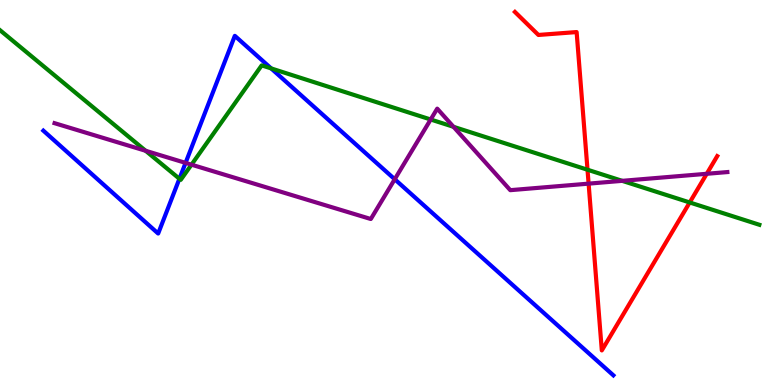[{'lines': ['blue', 'red'], 'intersections': []}, {'lines': ['green', 'red'], 'intersections': [{'x': 7.58, 'y': 5.59}, {'x': 8.9, 'y': 4.74}]}, {'lines': ['purple', 'red'], 'intersections': [{'x': 7.59, 'y': 5.23}, {'x': 9.12, 'y': 5.49}]}, {'lines': ['blue', 'green'], 'intersections': [{'x': 2.32, 'y': 5.36}, {'x': 3.5, 'y': 8.22}]}, {'lines': ['blue', 'purple'], 'intersections': [{'x': 2.39, 'y': 5.77}, {'x': 5.09, 'y': 5.34}]}, {'lines': ['green', 'purple'], 'intersections': [{'x': 1.88, 'y': 6.08}, {'x': 2.47, 'y': 5.72}, {'x': 5.56, 'y': 6.9}, {'x': 5.85, 'y': 6.71}, {'x': 8.03, 'y': 5.3}]}]